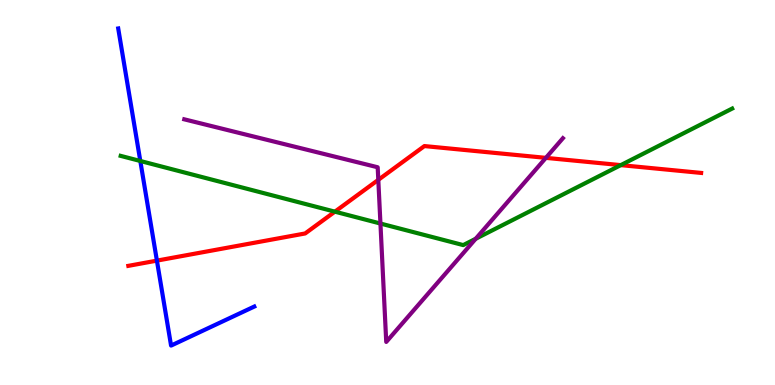[{'lines': ['blue', 'red'], 'intersections': [{'x': 2.02, 'y': 3.23}]}, {'lines': ['green', 'red'], 'intersections': [{'x': 4.32, 'y': 4.5}, {'x': 8.01, 'y': 5.71}]}, {'lines': ['purple', 'red'], 'intersections': [{'x': 4.88, 'y': 5.33}, {'x': 7.04, 'y': 5.9}]}, {'lines': ['blue', 'green'], 'intersections': [{'x': 1.81, 'y': 5.82}]}, {'lines': ['blue', 'purple'], 'intersections': []}, {'lines': ['green', 'purple'], 'intersections': [{'x': 4.91, 'y': 4.19}, {'x': 6.14, 'y': 3.8}]}]